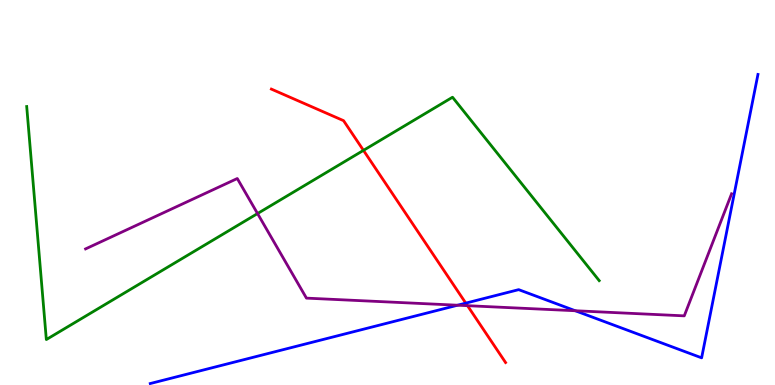[{'lines': ['blue', 'red'], 'intersections': [{'x': 6.01, 'y': 2.13}]}, {'lines': ['green', 'red'], 'intersections': [{'x': 4.69, 'y': 6.09}]}, {'lines': ['purple', 'red'], 'intersections': [{'x': 6.03, 'y': 2.06}]}, {'lines': ['blue', 'green'], 'intersections': []}, {'lines': ['blue', 'purple'], 'intersections': [{'x': 5.9, 'y': 2.07}, {'x': 7.42, 'y': 1.93}]}, {'lines': ['green', 'purple'], 'intersections': [{'x': 3.32, 'y': 4.45}]}]